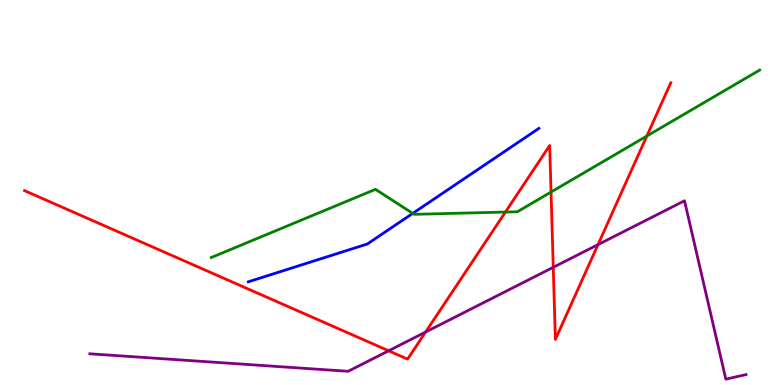[{'lines': ['blue', 'red'], 'intersections': []}, {'lines': ['green', 'red'], 'intersections': [{'x': 6.52, 'y': 4.49}, {'x': 7.11, 'y': 5.01}, {'x': 8.35, 'y': 6.47}]}, {'lines': ['purple', 'red'], 'intersections': [{'x': 5.01, 'y': 0.889}, {'x': 5.49, 'y': 1.38}, {'x': 7.14, 'y': 3.06}, {'x': 7.72, 'y': 3.65}]}, {'lines': ['blue', 'green'], 'intersections': [{'x': 5.33, 'y': 4.46}]}, {'lines': ['blue', 'purple'], 'intersections': []}, {'lines': ['green', 'purple'], 'intersections': []}]